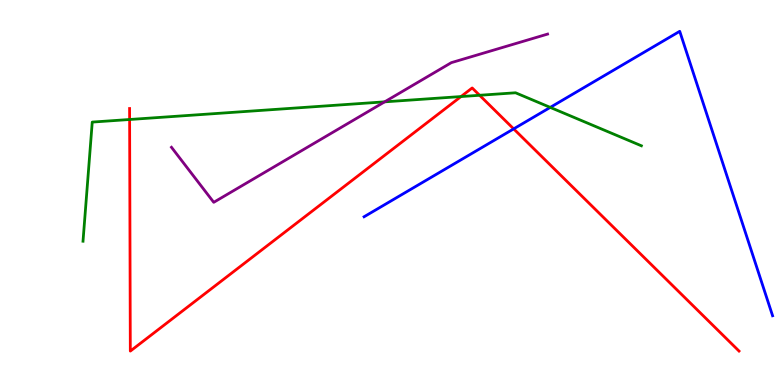[{'lines': ['blue', 'red'], 'intersections': [{'x': 6.63, 'y': 6.65}]}, {'lines': ['green', 'red'], 'intersections': [{'x': 1.67, 'y': 6.9}, {'x': 5.95, 'y': 7.49}, {'x': 6.19, 'y': 7.53}]}, {'lines': ['purple', 'red'], 'intersections': []}, {'lines': ['blue', 'green'], 'intersections': [{'x': 7.1, 'y': 7.21}]}, {'lines': ['blue', 'purple'], 'intersections': []}, {'lines': ['green', 'purple'], 'intersections': [{'x': 4.96, 'y': 7.35}]}]